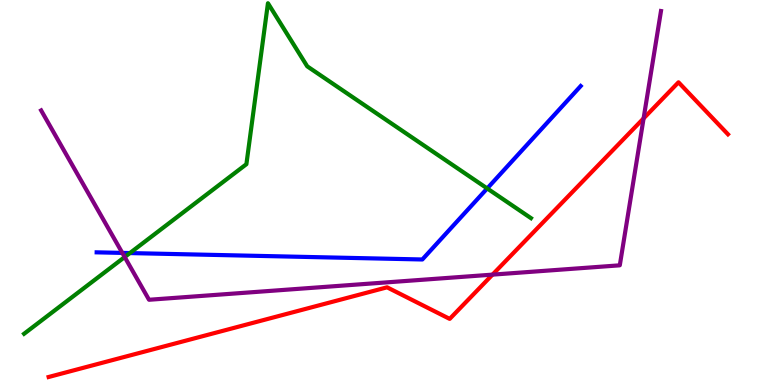[{'lines': ['blue', 'red'], 'intersections': []}, {'lines': ['green', 'red'], 'intersections': []}, {'lines': ['purple', 'red'], 'intersections': [{'x': 6.35, 'y': 2.87}, {'x': 8.3, 'y': 6.93}]}, {'lines': ['blue', 'green'], 'intersections': [{'x': 1.68, 'y': 3.43}, {'x': 6.29, 'y': 5.11}]}, {'lines': ['blue', 'purple'], 'intersections': [{'x': 1.58, 'y': 3.43}]}, {'lines': ['green', 'purple'], 'intersections': [{'x': 1.61, 'y': 3.32}]}]